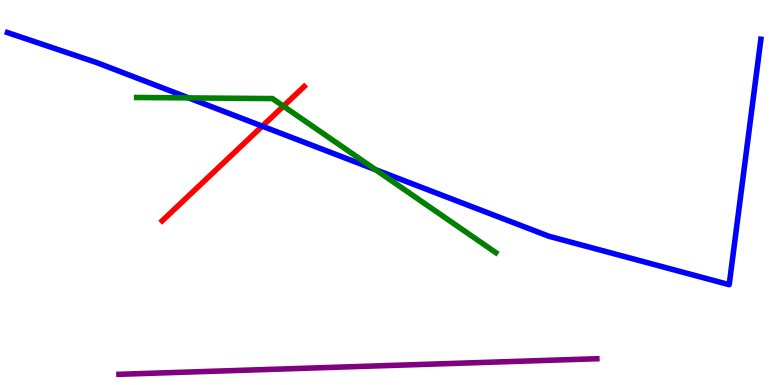[{'lines': ['blue', 'red'], 'intersections': [{'x': 3.38, 'y': 6.72}]}, {'lines': ['green', 'red'], 'intersections': [{'x': 3.66, 'y': 7.24}]}, {'lines': ['purple', 'red'], 'intersections': []}, {'lines': ['blue', 'green'], 'intersections': [{'x': 2.43, 'y': 7.46}, {'x': 4.85, 'y': 5.59}]}, {'lines': ['blue', 'purple'], 'intersections': []}, {'lines': ['green', 'purple'], 'intersections': []}]